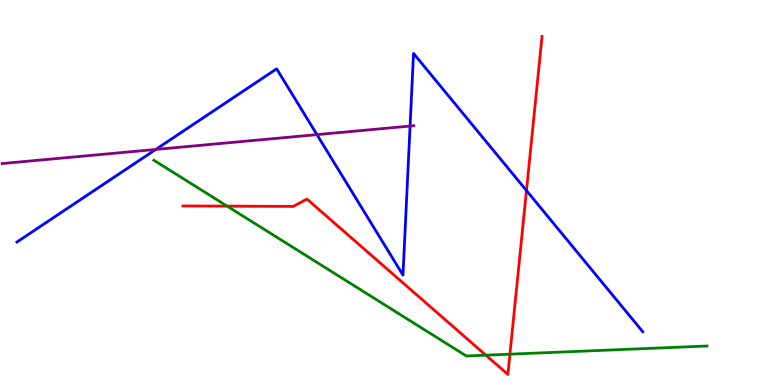[{'lines': ['blue', 'red'], 'intersections': [{'x': 6.79, 'y': 5.05}]}, {'lines': ['green', 'red'], 'intersections': [{'x': 2.93, 'y': 4.65}, {'x': 6.27, 'y': 0.775}, {'x': 6.58, 'y': 0.801}]}, {'lines': ['purple', 'red'], 'intersections': []}, {'lines': ['blue', 'green'], 'intersections': []}, {'lines': ['blue', 'purple'], 'intersections': [{'x': 2.01, 'y': 6.12}, {'x': 4.09, 'y': 6.5}, {'x': 5.29, 'y': 6.73}]}, {'lines': ['green', 'purple'], 'intersections': []}]